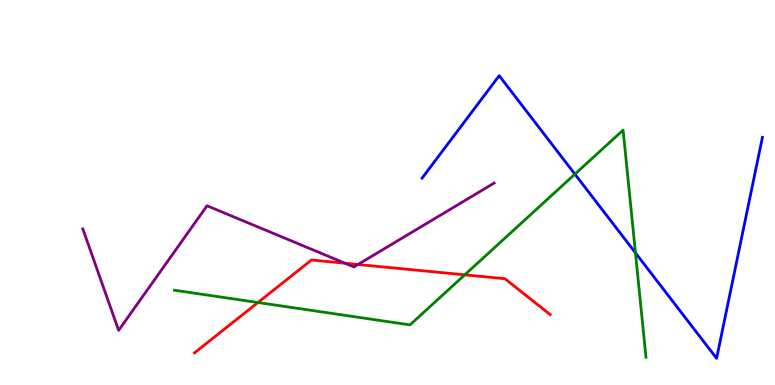[{'lines': ['blue', 'red'], 'intersections': []}, {'lines': ['green', 'red'], 'intersections': [{'x': 3.33, 'y': 2.14}, {'x': 6.0, 'y': 2.86}]}, {'lines': ['purple', 'red'], 'intersections': [{'x': 4.45, 'y': 3.16}, {'x': 4.62, 'y': 3.13}]}, {'lines': ['blue', 'green'], 'intersections': [{'x': 7.42, 'y': 5.48}, {'x': 8.2, 'y': 3.43}]}, {'lines': ['blue', 'purple'], 'intersections': []}, {'lines': ['green', 'purple'], 'intersections': []}]